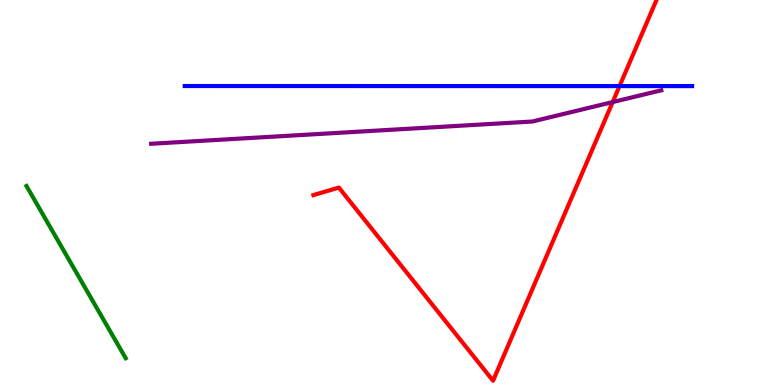[{'lines': ['blue', 'red'], 'intersections': [{'x': 7.99, 'y': 7.76}]}, {'lines': ['green', 'red'], 'intersections': []}, {'lines': ['purple', 'red'], 'intersections': [{'x': 7.91, 'y': 7.35}]}, {'lines': ['blue', 'green'], 'intersections': []}, {'lines': ['blue', 'purple'], 'intersections': []}, {'lines': ['green', 'purple'], 'intersections': []}]